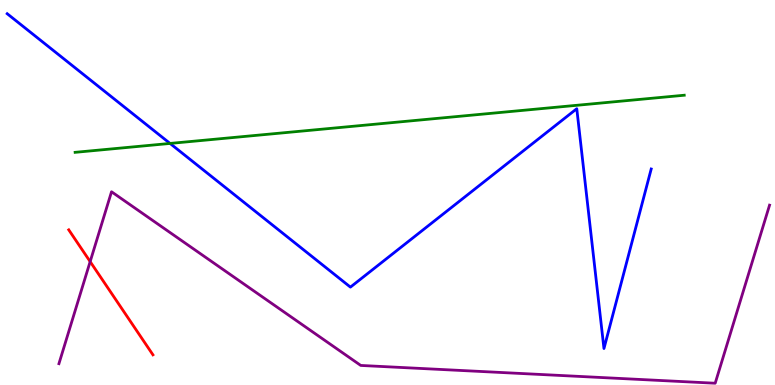[{'lines': ['blue', 'red'], 'intersections': []}, {'lines': ['green', 'red'], 'intersections': []}, {'lines': ['purple', 'red'], 'intersections': [{'x': 1.16, 'y': 3.2}]}, {'lines': ['blue', 'green'], 'intersections': [{'x': 2.19, 'y': 6.27}]}, {'lines': ['blue', 'purple'], 'intersections': []}, {'lines': ['green', 'purple'], 'intersections': []}]